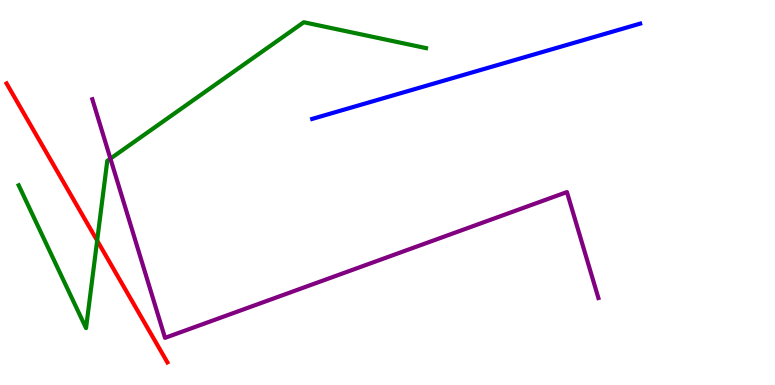[{'lines': ['blue', 'red'], 'intersections': []}, {'lines': ['green', 'red'], 'intersections': [{'x': 1.25, 'y': 3.75}]}, {'lines': ['purple', 'red'], 'intersections': []}, {'lines': ['blue', 'green'], 'intersections': []}, {'lines': ['blue', 'purple'], 'intersections': []}, {'lines': ['green', 'purple'], 'intersections': [{'x': 1.42, 'y': 5.88}]}]